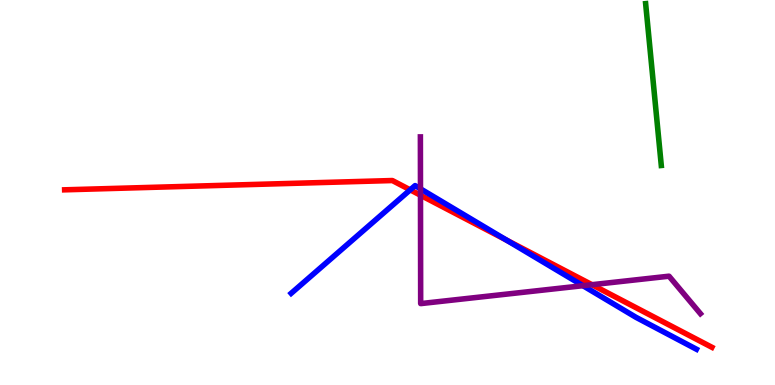[{'lines': ['blue', 'red'], 'intersections': [{'x': 5.29, 'y': 5.07}, {'x': 6.53, 'y': 3.76}]}, {'lines': ['green', 'red'], 'intersections': []}, {'lines': ['purple', 'red'], 'intersections': [{'x': 5.43, 'y': 4.93}, {'x': 7.64, 'y': 2.61}]}, {'lines': ['blue', 'green'], 'intersections': []}, {'lines': ['blue', 'purple'], 'intersections': [{'x': 5.43, 'y': 5.1}, {'x': 7.52, 'y': 2.58}]}, {'lines': ['green', 'purple'], 'intersections': []}]